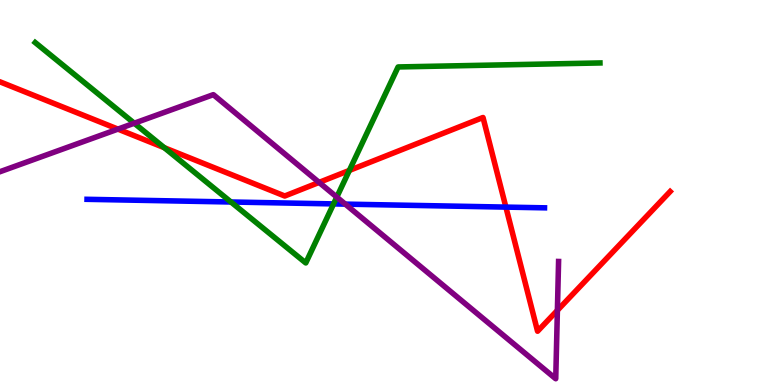[{'lines': ['blue', 'red'], 'intersections': [{'x': 6.53, 'y': 4.62}]}, {'lines': ['green', 'red'], 'intersections': [{'x': 2.12, 'y': 6.16}, {'x': 4.51, 'y': 5.57}]}, {'lines': ['purple', 'red'], 'intersections': [{'x': 1.52, 'y': 6.65}, {'x': 4.12, 'y': 5.26}, {'x': 7.19, 'y': 1.94}]}, {'lines': ['blue', 'green'], 'intersections': [{'x': 2.98, 'y': 4.75}, {'x': 4.3, 'y': 4.7}]}, {'lines': ['blue', 'purple'], 'intersections': [{'x': 4.46, 'y': 4.7}]}, {'lines': ['green', 'purple'], 'intersections': [{'x': 1.73, 'y': 6.8}, {'x': 4.35, 'y': 4.88}]}]